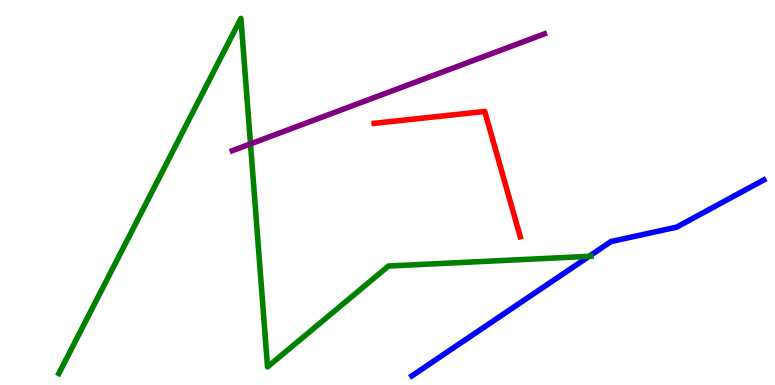[{'lines': ['blue', 'red'], 'intersections': []}, {'lines': ['green', 'red'], 'intersections': []}, {'lines': ['purple', 'red'], 'intersections': []}, {'lines': ['blue', 'green'], 'intersections': [{'x': 7.6, 'y': 3.34}]}, {'lines': ['blue', 'purple'], 'intersections': []}, {'lines': ['green', 'purple'], 'intersections': [{'x': 3.23, 'y': 6.26}]}]